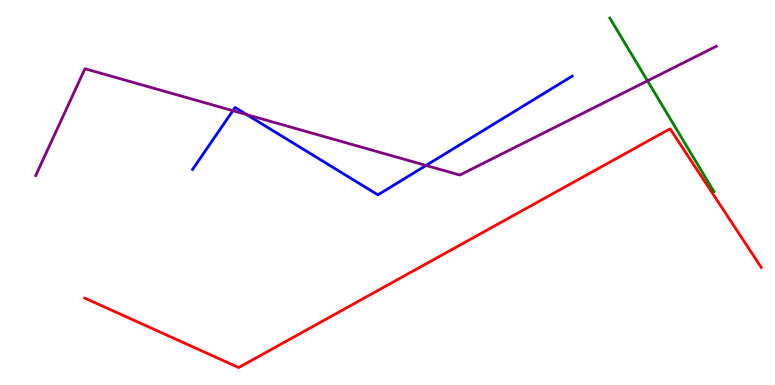[{'lines': ['blue', 'red'], 'intersections': []}, {'lines': ['green', 'red'], 'intersections': []}, {'lines': ['purple', 'red'], 'intersections': []}, {'lines': ['blue', 'green'], 'intersections': []}, {'lines': ['blue', 'purple'], 'intersections': [{'x': 3.0, 'y': 7.13}, {'x': 3.18, 'y': 7.02}, {'x': 5.5, 'y': 5.7}]}, {'lines': ['green', 'purple'], 'intersections': [{'x': 8.35, 'y': 7.9}]}]